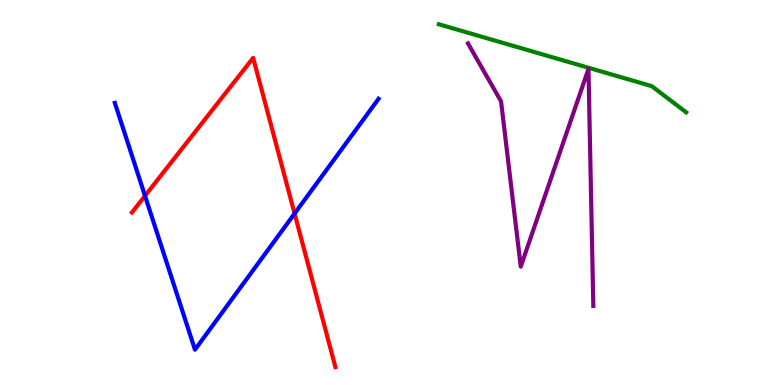[{'lines': ['blue', 'red'], 'intersections': [{'x': 1.87, 'y': 4.91}, {'x': 3.8, 'y': 4.45}]}, {'lines': ['green', 'red'], 'intersections': []}, {'lines': ['purple', 'red'], 'intersections': []}, {'lines': ['blue', 'green'], 'intersections': []}, {'lines': ['blue', 'purple'], 'intersections': []}, {'lines': ['green', 'purple'], 'intersections': []}]